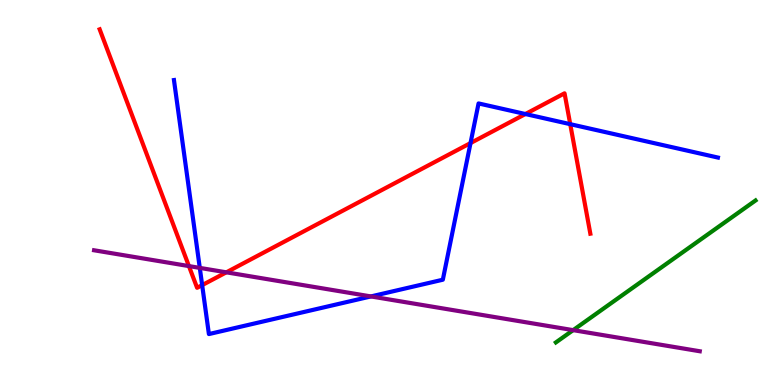[{'lines': ['blue', 'red'], 'intersections': [{'x': 2.61, 'y': 2.59}, {'x': 6.07, 'y': 6.28}, {'x': 6.78, 'y': 7.04}, {'x': 7.36, 'y': 6.78}]}, {'lines': ['green', 'red'], 'intersections': []}, {'lines': ['purple', 'red'], 'intersections': [{'x': 2.44, 'y': 3.09}, {'x': 2.92, 'y': 2.93}]}, {'lines': ['blue', 'green'], 'intersections': []}, {'lines': ['blue', 'purple'], 'intersections': [{'x': 2.58, 'y': 3.04}, {'x': 4.79, 'y': 2.3}]}, {'lines': ['green', 'purple'], 'intersections': [{'x': 7.4, 'y': 1.42}]}]